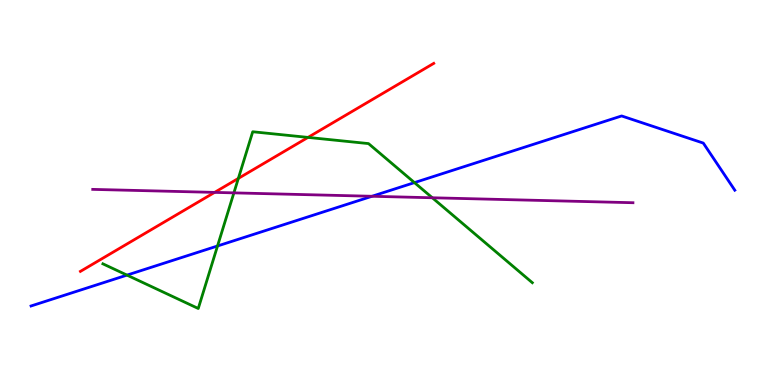[{'lines': ['blue', 'red'], 'intersections': []}, {'lines': ['green', 'red'], 'intersections': [{'x': 3.08, 'y': 5.37}, {'x': 3.97, 'y': 6.43}]}, {'lines': ['purple', 'red'], 'intersections': [{'x': 2.77, 'y': 5.0}]}, {'lines': ['blue', 'green'], 'intersections': [{'x': 1.64, 'y': 2.85}, {'x': 2.81, 'y': 3.61}, {'x': 5.35, 'y': 5.26}]}, {'lines': ['blue', 'purple'], 'intersections': [{'x': 4.8, 'y': 4.9}]}, {'lines': ['green', 'purple'], 'intersections': [{'x': 3.02, 'y': 4.99}, {'x': 5.58, 'y': 4.86}]}]